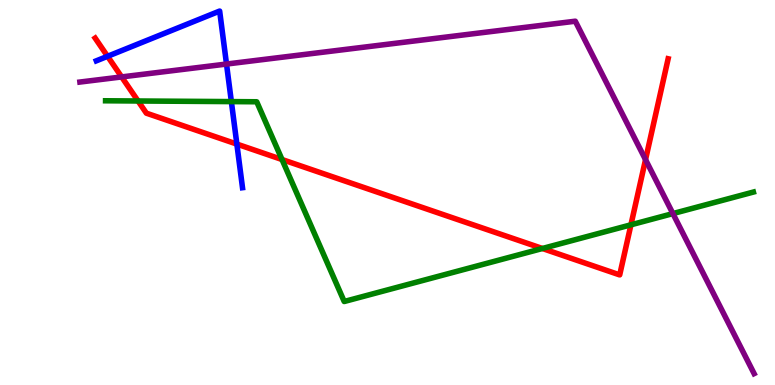[{'lines': ['blue', 'red'], 'intersections': [{'x': 1.39, 'y': 8.54}, {'x': 3.06, 'y': 6.26}]}, {'lines': ['green', 'red'], 'intersections': [{'x': 1.78, 'y': 7.38}, {'x': 3.64, 'y': 5.86}, {'x': 7.0, 'y': 3.55}, {'x': 8.14, 'y': 4.16}]}, {'lines': ['purple', 'red'], 'intersections': [{'x': 1.57, 'y': 8.0}, {'x': 8.33, 'y': 5.85}]}, {'lines': ['blue', 'green'], 'intersections': [{'x': 2.99, 'y': 7.36}]}, {'lines': ['blue', 'purple'], 'intersections': [{'x': 2.92, 'y': 8.34}]}, {'lines': ['green', 'purple'], 'intersections': [{'x': 8.68, 'y': 4.45}]}]